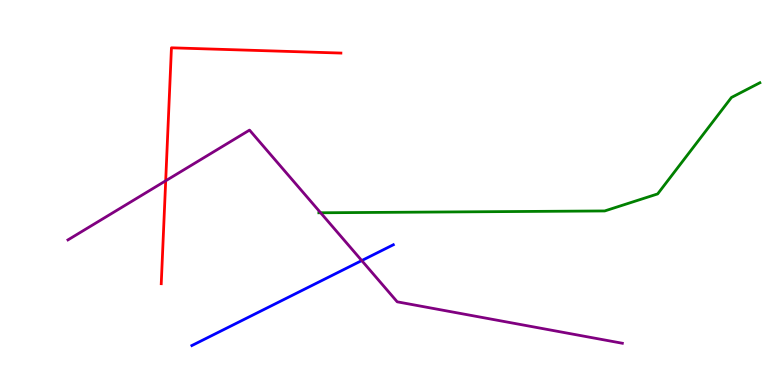[{'lines': ['blue', 'red'], 'intersections': []}, {'lines': ['green', 'red'], 'intersections': []}, {'lines': ['purple', 'red'], 'intersections': [{'x': 2.14, 'y': 5.3}]}, {'lines': ['blue', 'green'], 'intersections': []}, {'lines': ['blue', 'purple'], 'intersections': [{'x': 4.67, 'y': 3.23}]}, {'lines': ['green', 'purple'], 'intersections': [{'x': 4.14, 'y': 4.47}]}]